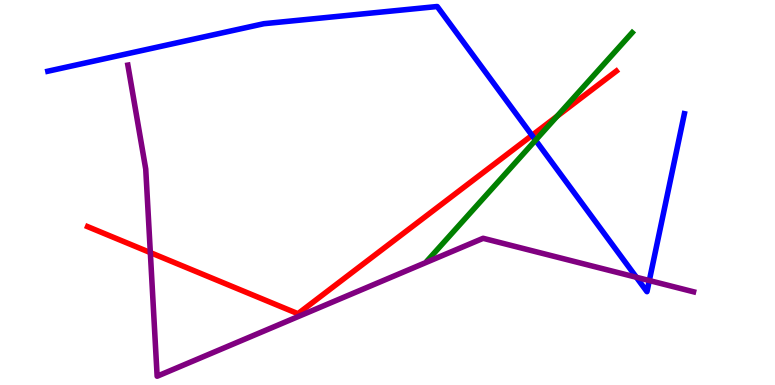[{'lines': ['blue', 'red'], 'intersections': [{'x': 6.86, 'y': 6.48}]}, {'lines': ['green', 'red'], 'intersections': [{'x': 7.19, 'y': 6.98}]}, {'lines': ['purple', 'red'], 'intersections': [{'x': 1.94, 'y': 3.44}]}, {'lines': ['blue', 'green'], 'intersections': [{'x': 6.91, 'y': 6.36}]}, {'lines': ['blue', 'purple'], 'intersections': [{'x': 8.21, 'y': 2.8}, {'x': 8.38, 'y': 2.71}]}, {'lines': ['green', 'purple'], 'intersections': []}]